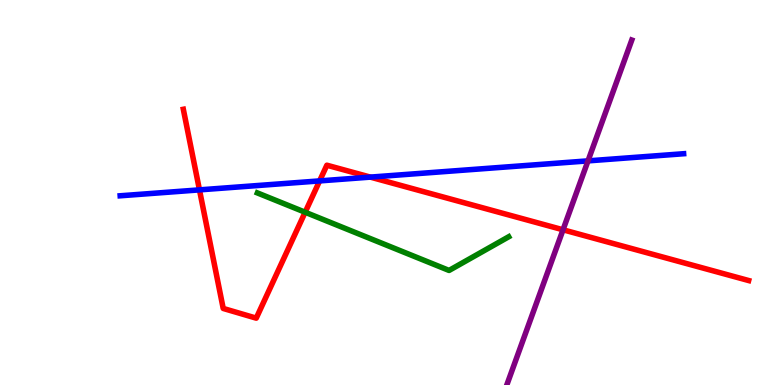[{'lines': ['blue', 'red'], 'intersections': [{'x': 2.57, 'y': 5.07}, {'x': 4.12, 'y': 5.3}, {'x': 4.78, 'y': 5.4}]}, {'lines': ['green', 'red'], 'intersections': [{'x': 3.94, 'y': 4.49}]}, {'lines': ['purple', 'red'], 'intersections': [{'x': 7.26, 'y': 4.03}]}, {'lines': ['blue', 'green'], 'intersections': []}, {'lines': ['blue', 'purple'], 'intersections': [{'x': 7.59, 'y': 5.82}]}, {'lines': ['green', 'purple'], 'intersections': []}]